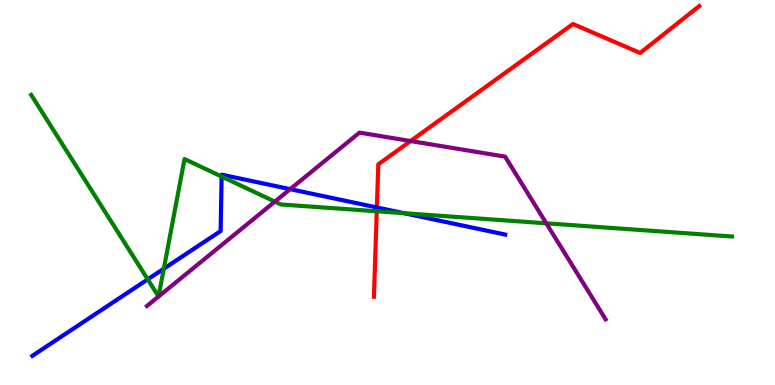[{'lines': ['blue', 'red'], 'intersections': [{'x': 4.86, 'y': 4.61}]}, {'lines': ['green', 'red'], 'intersections': [{'x': 4.86, 'y': 4.51}]}, {'lines': ['purple', 'red'], 'intersections': [{'x': 5.3, 'y': 6.34}]}, {'lines': ['blue', 'green'], 'intersections': [{'x': 1.91, 'y': 2.74}, {'x': 2.11, 'y': 3.02}, {'x': 2.86, 'y': 5.41}, {'x': 5.21, 'y': 4.46}]}, {'lines': ['blue', 'purple'], 'intersections': [{'x': 3.74, 'y': 5.09}]}, {'lines': ['green', 'purple'], 'intersections': [{'x': 3.55, 'y': 4.76}, {'x': 7.05, 'y': 4.2}]}]